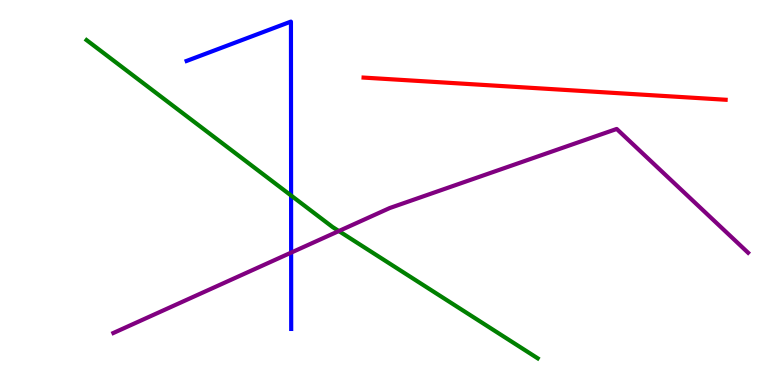[{'lines': ['blue', 'red'], 'intersections': []}, {'lines': ['green', 'red'], 'intersections': []}, {'lines': ['purple', 'red'], 'intersections': []}, {'lines': ['blue', 'green'], 'intersections': [{'x': 3.76, 'y': 4.92}]}, {'lines': ['blue', 'purple'], 'intersections': [{'x': 3.76, 'y': 3.44}]}, {'lines': ['green', 'purple'], 'intersections': [{'x': 4.37, 'y': 4.0}]}]